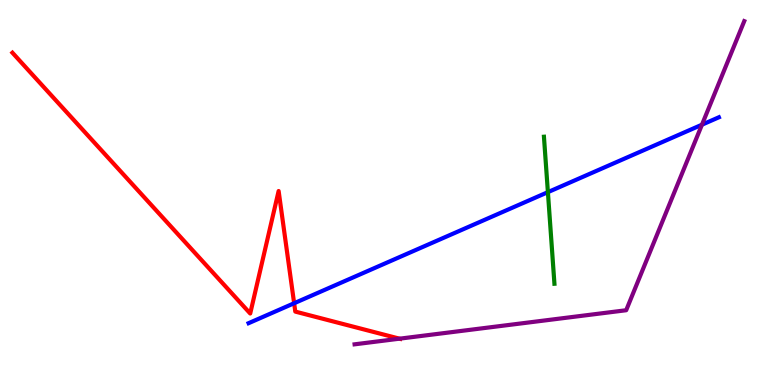[{'lines': ['blue', 'red'], 'intersections': [{'x': 3.8, 'y': 2.12}]}, {'lines': ['green', 'red'], 'intersections': []}, {'lines': ['purple', 'red'], 'intersections': [{'x': 5.16, 'y': 1.2}]}, {'lines': ['blue', 'green'], 'intersections': [{'x': 7.07, 'y': 5.01}]}, {'lines': ['blue', 'purple'], 'intersections': [{'x': 9.06, 'y': 6.76}]}, {'lines': ['green', 'purple'], 'intersections': []}]